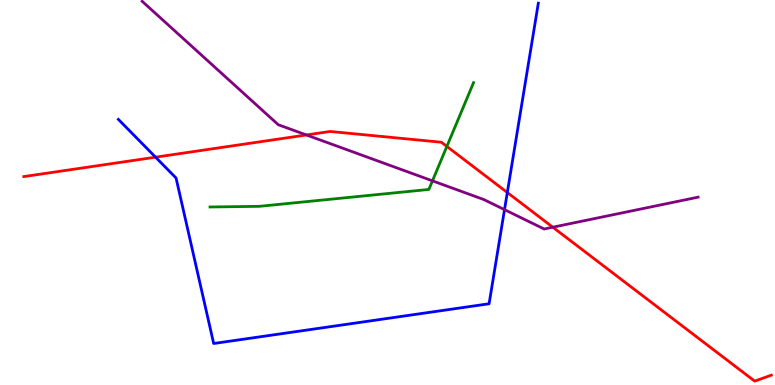[{'lines': ['blue', 'red'], 'intersections': [{'x': 2.01, 'y': 5.92}, {'x': 6.55, 'y': 5.0}]}, {'lines': ['green', 'red'], 'intersections': [{'x': 5.77, 'y': 6.2}]}, {'lines': ['purple', 'red'], 'intersections': [{'x': 3.95, 'y': 6.49}, {'x': 7.13, 'y': 4.1}]}, {'lines': ['blue', 'green'], 'intersections': []}, {'lines': ['blue', 'purple'], 'intersections': [{'x': 6.51, 'y': 4.55}]}, {'lines': ['green', 'purple'], 'intersections': [{'x': 5.58, 'y': 5.3}]}]